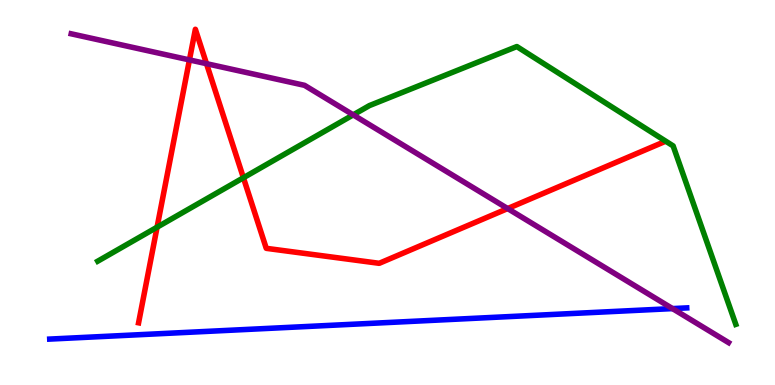[{'lines': ['blue', 'red'], 'intersections': []}, {'lines': ['green', 'red'], 'intersections': [{'x': 2.03, 'y': 4.1}, {'x': 3.14, 'y': 5.38}]}, {'lines': ['purple', 'red'], 'intersections': [{'x': 2.44, 'y': 8.44}, {'x': 2.66, 'y': 8.35}, {'x': 6.55, 'y': 4.58}]}, {'lines': ['blue', 'green'], 'intersections': []}, {'lines': ['blue', 'purple'], 'intersections': [{'x': 8.68, 'y': 1.98}]}, {'lines': ['green', 'purple'], 'intersections': [{'x': 4.56, 'y': 7.02}]}]